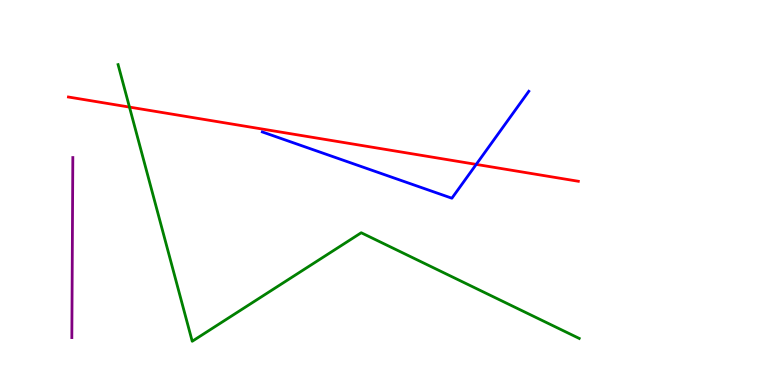[{'lines': ['blue', 'red'], 'intersections': [{'x': 6.14, 'y': 5.73}]}, {'lines': ['green', 'red'], 'intersections': [{'x': 1.67, 'y': 7.22}]}, {'lines': ['purple', 'red'], 'intersections': []}, {'lines': ['blue', 'green'], 'intersections': []}, {'lines': ['blue', 'purple'], 'intersections': []}, {'lines': ['green', 'purple'], 'intersections': []}]